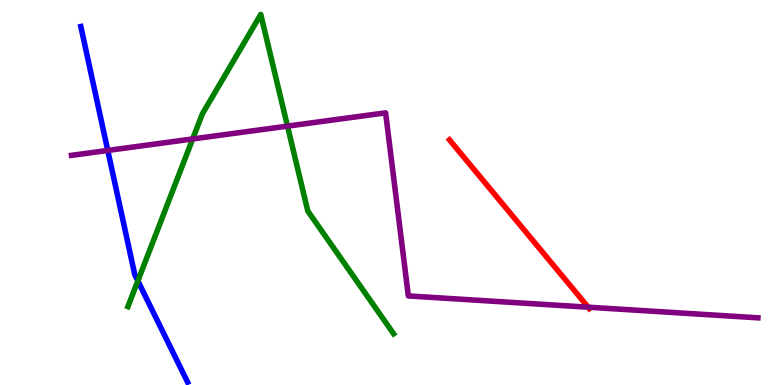[{'lines': ['blue', 'red'], 'intersections': []}, {'lines': ['green', 'red'], 'intersections': []}, {'lines': ['purple', 'red'], 'intersections': [{'x': 7.59, 'y': 2.02}]}, {'lines': ['blue', 'green'], 'intersections': [{'x': 1.78, 'y': 2.7}]}, {'lines': ['blue', 'purple'], 'intersections': [{'x': 1.39, 'y': 6.09}]}, {'lines': ['green', 'purple'], 'intersections': [{'x': 2.49, 'y': 6.39}, {'x': 3.71, 'y': 6.72}]}]